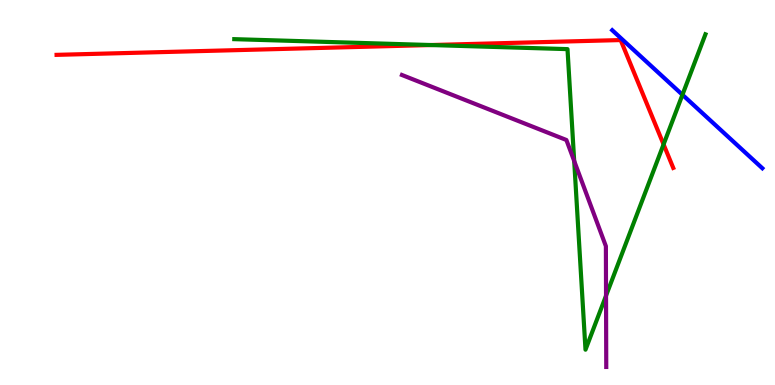[{'lines': ['blue', 'red'], 'intersections': []}, {'lines': ['green', 'red'], 'intersections': [{'x': 5.56, 'y': 8.83}, {'x': 8.56, 'y': 6.25}]}, {'lines': ['purple', 'red'], 'intersections': []}, {'lines': ['blue', 'green'], 'intersections': [{'x': 8.81, 'y': 7.54}]}, {'lines': ['blue', 'purple'], 'intersections': []}, {'lines': ['green', 'purple'], 'intersections': [{'x': 7.41, 'y': 5.82}, {'x': 7.82, 'y': 2.32}]}]